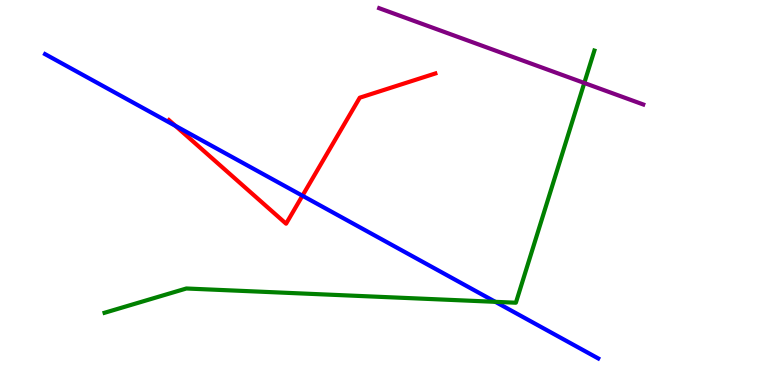[{'lines': ['blue', 'red'], 'intersections': [{'x': 2.26, 'y': 6.73}, {'x': 3.9, 'y': 4.92}]}, {'lines': ['green', 'red'], 'intersections': []}, {'lines': ['purple', 'red'], 'intersections': []}, {'lines': ['blue', 'green'], 'intersections': [{'x': 6.39, 'y': 2.16}]}, {'lines': ['blue', 'purple'], 'intersections': []}, {'lines': ['green', 'purple'], 'intersections': [{'x': 7.54, 'y': 7.84}]}]